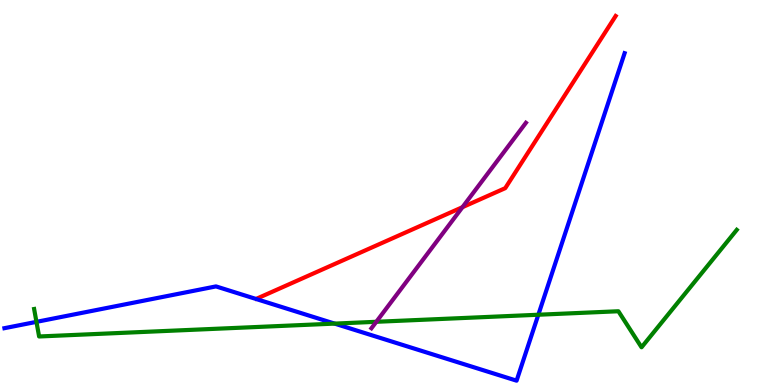[{'lines': ['blue', 'red'], 'intersections': []}, {'lines': ['green', 'red'], 'intersections': []}, {'lines': ['purple', 'red'], 'intersections': [{'x': 5.97, 'y': 4.62}]}, {'lines': ['blue', 'green'], 'intersections': [{'x': 0.47, 'y': 1.64}, {'x': 4.32, 'y': 1.59}, {'x': 6.95, 'y': 1.83}]}, {'lines': ['blue', 'purple'], 'intersections': []}, {'lines': ['green', 'purple'], 'intersections': [{'x': 4.86, 'y': 1.64}]}]